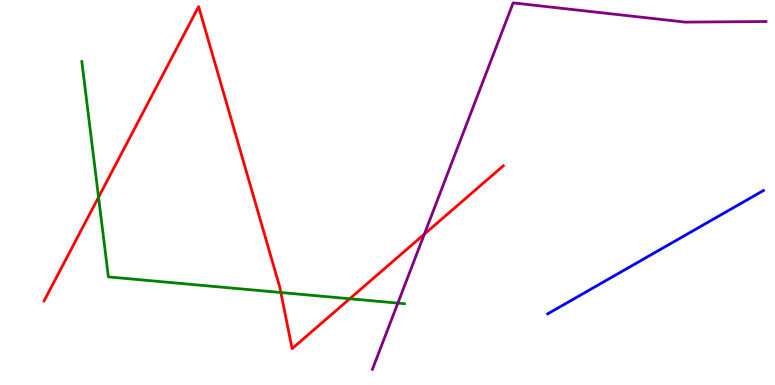[{'lines': ['blue', 'red'], 'intersections': []}, {'lines': ['green', 'red'], 'intersections': [{'x': 1.27, 'y': 4.88}, {'x': 3.62, 'y': 2.4}, {'x': 4.51, 'y': 2.24}]}, {'lines': ['purple', 'red'], 'intersections': [{'x': 5.48, 'y': 3.92}]}, {'lines': ['blue', 'green'], 'intersections': []}, {'lines': ['blue', 'purple'], 'intersections': []}, {'lines': ['green', 'purple'], 'intersections': [{'x': 5.13, 'y': 2.13}]}]